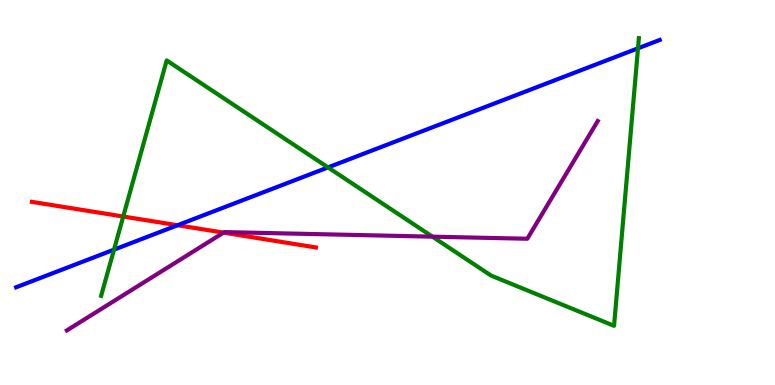[{'lines': ['blue', 'red'], 'intersections': [{'x': 2.29, 'y': 4.15}]}, {'lines': ['green', 'red'], 'intersections': [{'x': 1.59, 'y': 4.38}]}, {'lines': ['purple', 'red'], 'intersections': [{'x': 2.88, 'y': 3.96}]}, {'lines': ['blue', 'green'], 'intersections': [{'x': 1.47, 'y': 3.52}, {'x': 4.23, 'y': 5.65}, {'x': 8.23, 'y': 8.75}]}, {'lines': ['blue', 'purple'], 'intersections': []}, {'lines': ['green', 'purple'], 'intersections': [{'x': 5.58, 'y': 3.85}]}]